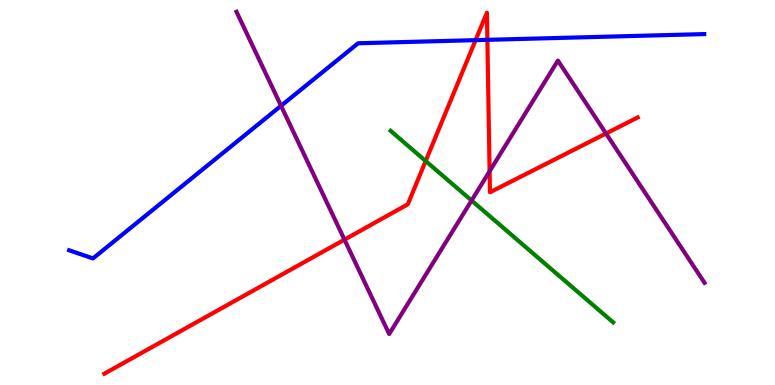[{'lines': ['blue', 'red'], 'intersections': [{'x': 6.14, 'y': 8.96}, {'x': 6.29, 'y': 8.97}]}, {'lines': ['green', 'red'], 'intersections': [{'x': 5.49, 'y': 5.82}]}, {'lines': ['purple', 'red'], 'intersections': [{'x': 4.44, 'y': 3.78}, {'x': 6.32, 'y': 5.55}, {'x': 7.82, 'y': 6.53}]}, {'lines': ['blue', 'green'], 'intersections': []}, {'lines': ['blue', 'purple'], 'intersections': [{'x': 3.63, 'y': 7.25}]}, {'lines': ['green', 'purple'], 'intersections': [{'x': 6.08, 'y': 4.79}]}]